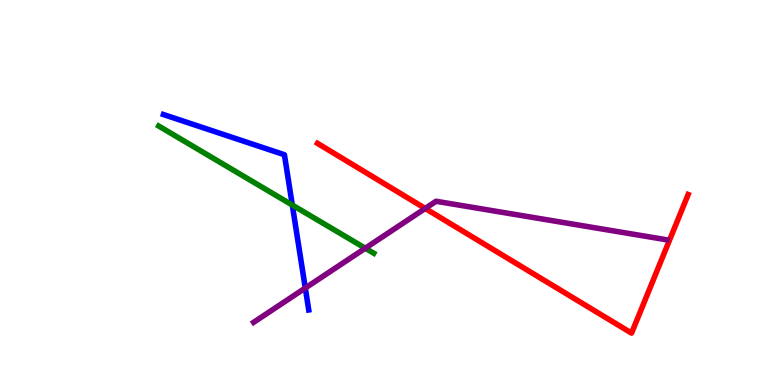[{'lines': ['blue', 'red'], 'intersections': []}, {'lines': ['green', 'red'], 'intersections': []}, {'lines': ['purple', 'red'], 'intersections': [{'x': 5.49, 'y': 4.59}]}, {'lines': ['blue', 'green'], 'intersections': [{'x': 3.77, 'y': 4.67}]}, {'lines': ['blue', 'purple'], 'intersections': [{'x': 3.94, 'y': 2.52}]}, {'lines': ['green', 'purple'], 'intersections': [{'x': 4.71, 'y': 3.55}]}]